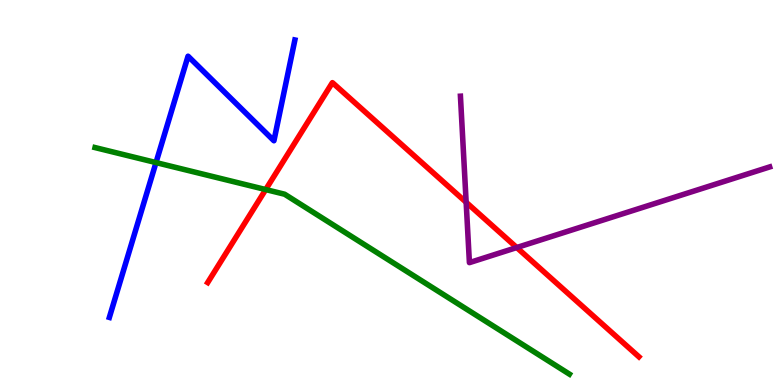[{'lines': ['blue', 'red'], 'intersections': []}, {'lines': ['green', 'red'], 'intersections': [{'x': 3.43, 'y': 5.08}]}, {'lines': ['purple', 'red'], 'intersections': [{'x': 6.01, 'y': 4.75}, {'x': 6.67, 'y': 3.57}]}, {'lines': ['blue', 'green'], 'intersections': [{'x': 2.01, 'y': 5.78}]}, {'lines': ['blue', 'purple'], 'intersections': []}, {'lines': ['green', 'purple'], 'intersections': []}]